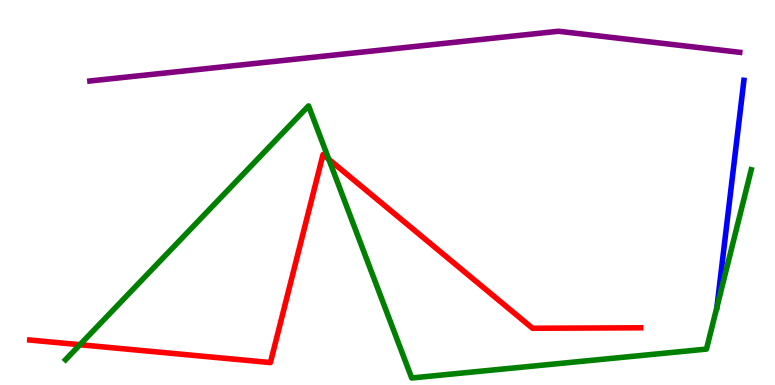[{'lines': ['blue', 'red'], 'intersections': []}, {'lines': ['green', 'red'], 'intersections': [{'x': 1.03, 'y': 1.05}, {'x': 4.24, 'y': 5.86}]}, {'lines': ['purple', 'red'], 'intersections': []}, {'lines': ['blue', 'green'], 'intersections': []}, {'lines': ['blue', 'purple'], 'intersections': []}, {'lines': ['green', 'purple'], 'intersections': []}]